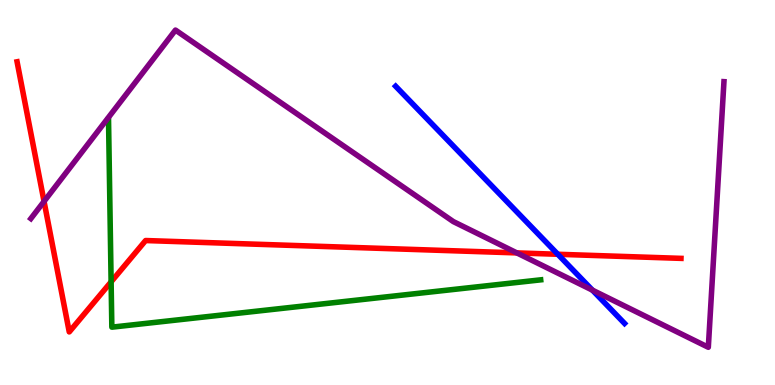[{'lines': ['blue', 'red'], 'intersections': [{'x': 7.2, 'y': 3.4}]}, {'lines': ['green', 'red'], 'intersections': [{'x': 1.43, 'y': 2.68}]}, {'lines': ['purple', 'red'], 'intersections': [{'x': 0.568, 'y': 4.77}, {'x': 6.67, 'y': 3.43}]}, {'lines': ['blue', 'green'], 'intersections': []}, {'lines': ['blue', 'purple'], 'intersections': [{'x': 7.64, 'y': 2.46}]}, {'lines': ['green', 'purple'], 'intersections': []}]